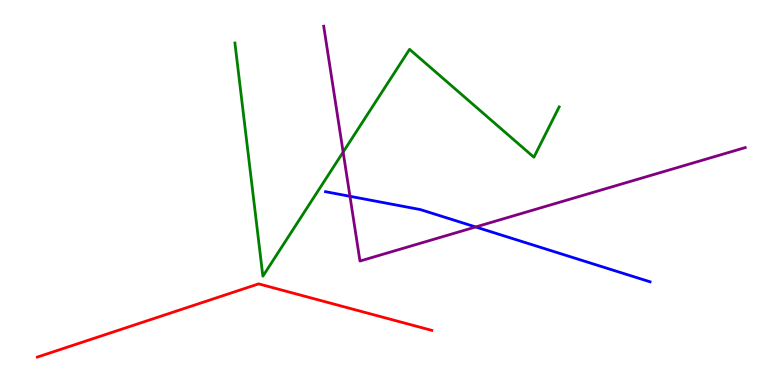[{'lines': ['blue', 'red'], 'intersections': []}, {'lines': ['green', 'red'], 'intersections': []}, {'lines': ['purple', 'red'], 'intersections': []}, {'lines': ['blue', 'green'], 'intersections': []}, {'lines': ['blue', 'purple'], 'intersections': [{'x': 4.52, 'y': 4.9}, {'x': 6.14, 'y': 4.1}]}, {'lines': ['green', 'purple'], 'intersections': [{'x': 4.43, 'y': 6.05}]}]